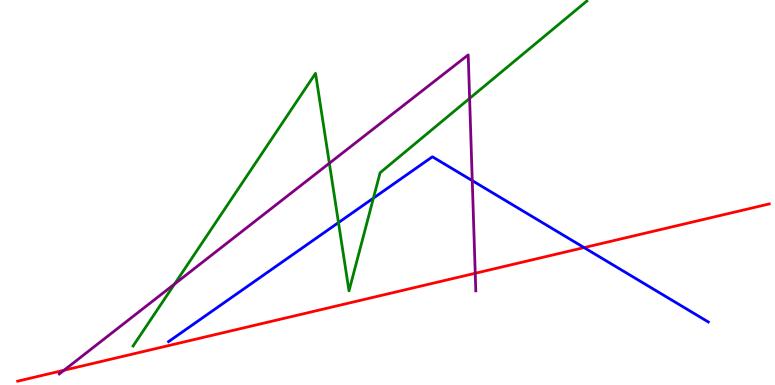[{'lines': ['blue', 'red'], 'intersections': [{'x': 7.54, 'y': 3.57}]}, {'lines': ['green', 'red'], 'intersections': []}, {'lines': ['purple', 'red'], 'intersections': [{'x': 0.827, 'y': 0.383}, {'x': 6.13, 'y': 2.9}]}, {'lines': ['blue', 'green'], 'intersections': [{'x': 4.37, 'y': 4.22}, {'x': 4.82, 'y': 4.85}]}, {'lines': ['blue', 'purple'], 'intersections': [{'x': 6.09, 'y': 5.31}]}, {'lines': ['green', 'purple'], 'intersections': [{'x': 2.25, 'y': 2.62}, {'x': 4.25, 'y': 5.76}, {'x': 6.06, 'y': 7.44}]}]